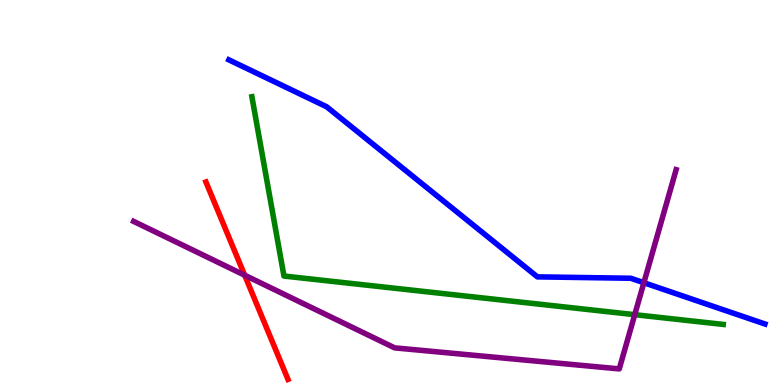[{'lines': ['blue', 'red'], 'intersections': []}, {'lines': ['green', 'red'], 'intersections': []}, {'lines': ['purple', 'red'], 'intersections': [{'x': 3.16, 'y': 2.85}]}, {'lines': ['blue', 'green'], 'intersections': []}, {'lines': ['blue', 'purple'], 'intersections': [{'x': 8.31, 'y': 2.66}]}, {'lines': ['green', 'purple'], 'intersections': [{'x': 8.19, 'y': 1.83}]}]